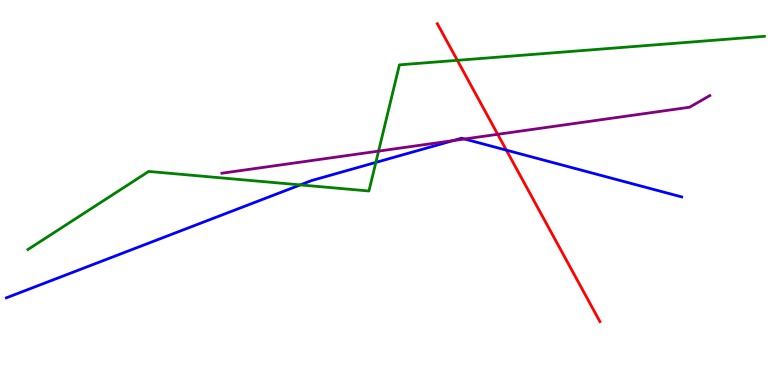[{'lines': ['blue', 'red'], 'intersections': [{'x': 6.53, 'y': 6.1}]}, {'lines': ['green', 'red'], 'intersections': [{'x': 5.9, 'y': 8.43}]}, {'lines': ['purple', 'red'], 'intersections': [{'x': 6.42, 'y': 6.51}]}, {'lines': ['blue', 'green'], 'intersections': [{'x': 3.87, 'y': 5.2}, {'x': 4.85, 'y': 5.78}]}, {'lines': ['blue', 'purple'], 'intersections': [{'x': 5.85, 'y': 6.35}, {'x': 5.99, 'y': 6.39}]}, {'lines': ['green', 'purple'], 'intersections': [{'x': 4.88, 'y': 6.07}]}]